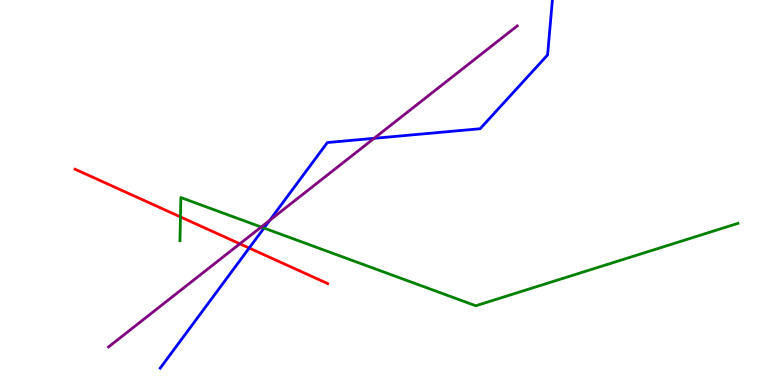[{'lines': ['blue', 'red'], 'intersections': [{'x': 3.22, 'y': 3.56}]}, {'lines': ['green', 'red'], 'intersections': [{'x': 2.33, 'y': 4.37}]}, {'lines': ['purple', 'red'], 'intersections': [{'x': 3.09, 'y': 3.67}]}, {'lines': ['blue', 'green'], 'intersections': [{'x': 3.41, 'y': 4.08}]}, {'lines': ['blue', 'purple'], 'intersections': [{'x': 3.48, 'y': 4.28}, {'x': 4.83, 'y': 6.41}]}, {'lines': ['green', 'purple'], 'intersections': [{'x': 3.37, 'y': 4.1}]}]